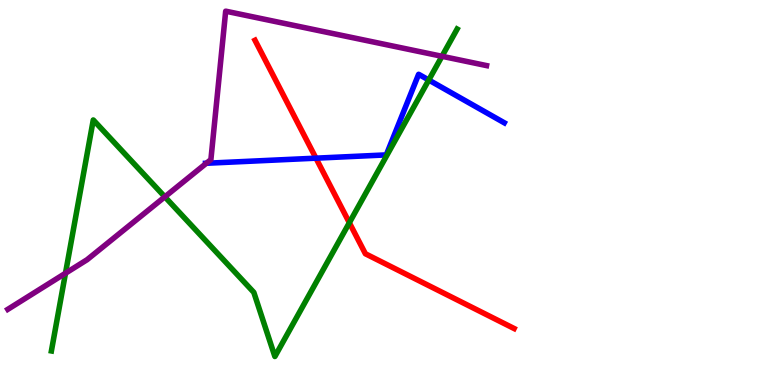[{'lines': ['blue', 'red'], 'intersections': [{'x': 4.08, 'y': 5.89}]}, {'lines': ['green', 'red'], 'intersections': [{'x': 4.51, 'y': 4.21}]}, {'lines': ['purple', 'red'], 'intersections': []}, {'lines': ['blue', 'green'], 'intersections': [{'x': 5.53, 'y': 7.92}]}, {'lines': ['blue', 'purple'], 'intersections': [{'x': 2.66, 'y': 5.76}]}, {'lines': ['green', 'purple'], 'intersections': [{'x': 0.845, 'y': 2.9}, {'x': 2.13, 'y': 4.89}, {'x': 5.7, 'y': 8.54}]}]